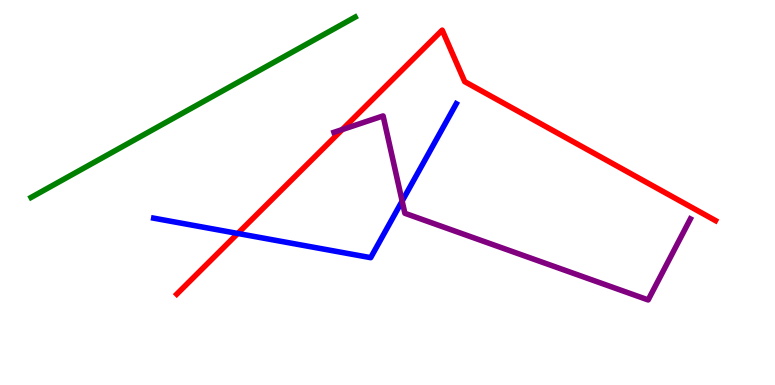[{'lines': ['blue', 'red'], 'intersections': [{'x': 3.07, 'y': 3.94}]}, {'lines': ['green', 'red'], 'intersections': []}, {'lines': ['purple', 'red'], 'intersections': [{'x': 4.42, 'y': 6.63}]}, {'lines': ['blue', 'green'], 'intersections': []}, {'lines': ['blue', 'purple'], 'intersections': [{'x': 5.19, 'y': 4.78}]}, {'lines': ['green', 'purple'], 'intersections': []}]